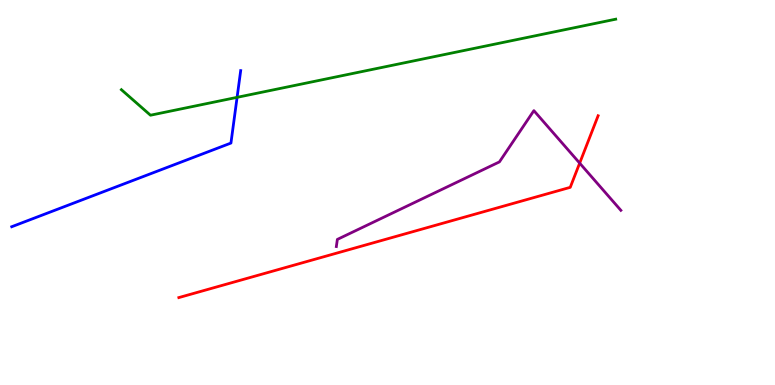[{'lines': ['blue', 'red'], 'intersections': []}, {'lines': ['green', 'red'], 'intersections': []}, {'lines': ['purple', 'red'], 'intersections': [{'x': 7.48, 'y': 5.76}]}, {'lines': ['blue', 'green'], 'intersections': [{'x': 3.06, 'y': 7.47}]}, {'lines': ['blue', 'purple'], 'intersections': []}, {'lines': ['green', 'purple'], 'intersections': []}]